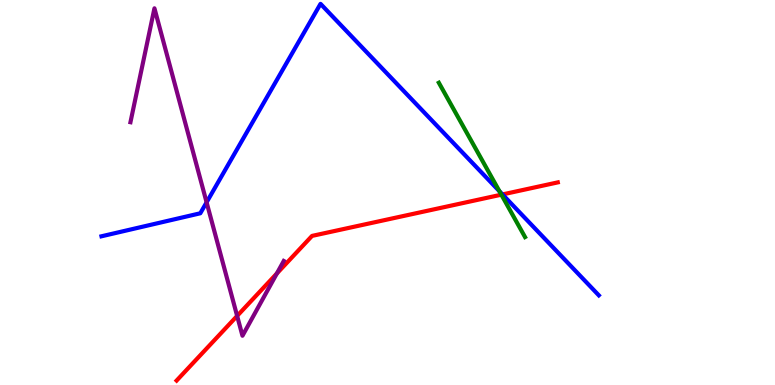[{'lines': ['blue', 'red'], 'intersections': [{'x': 6.48, 'y': 4.95}]}, {'lines': ['green', 'red'], 'intersections': [{'x': 6.47, 'y': 4.94}]}, {'lines': ['purple', 'red'], 'intersections': [{'x': 3.06, 'y': 1.79}, {'x': 3.57, 'y': 2.9}]}, {'lines': ['blue', 'green'], 'intersections': [{'x': 6.44, 'y': 5.03}]}, {'lines': ['blue', 'purple'], 'intersections': [{'x': 2.67, 'y': 4.74}]}, {'lines': ['green', 'purple'], 'intersections': []}]